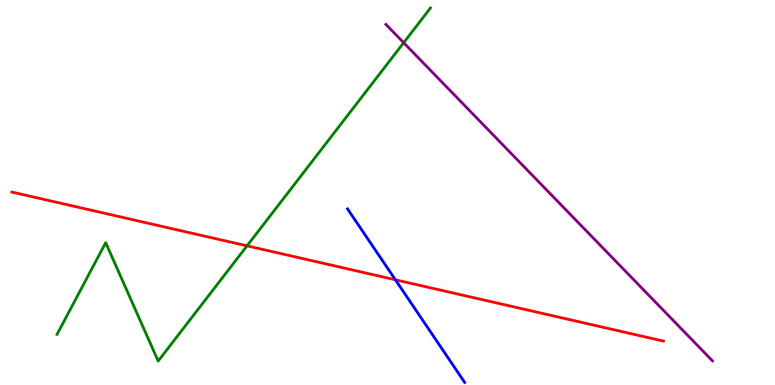[{'lines': ['blue', 'red'], 'intersections': [{'x': 5.1, 'y': 2.73}]}, {'lines': ['green', 'red'], 'intersections': [{'x': 3.19, 'y': 3.61}]}, {'lines': ['purple', 'red'], 'intersections': []}, {'lines': ['blue', 'green'], 'intersections': []}, {'lines': ['blue', 'purple'], 'intersections': []}, {'lines': ['green', 'purple'], 'intersections': [{'x': 5.21, 'y': 8.89}]}]